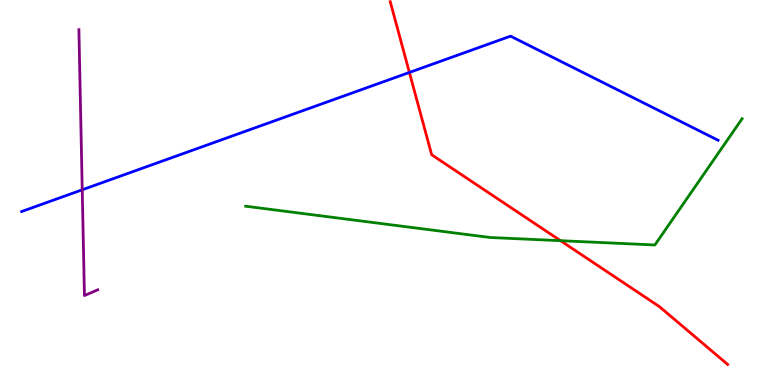[{'lines': ['blue', 'red'], 'intersections': [{'x': 5.28, 'y': 8.12}]}, {'lines': ['green', 'red'], 'intersections': [{'x': 7.23, 'y': 3.75}]}, {'lines': ['purple', 'red'], 'intersections': []}, {'lines': ['blue', 'green'], 'intersections': []}, {'lines': ['blue', 'purple'], 'intersections': [{'x': 1.06, 'y': 5.07}]}, {'lines': ['green', 'purple'], 'intersections': []}]